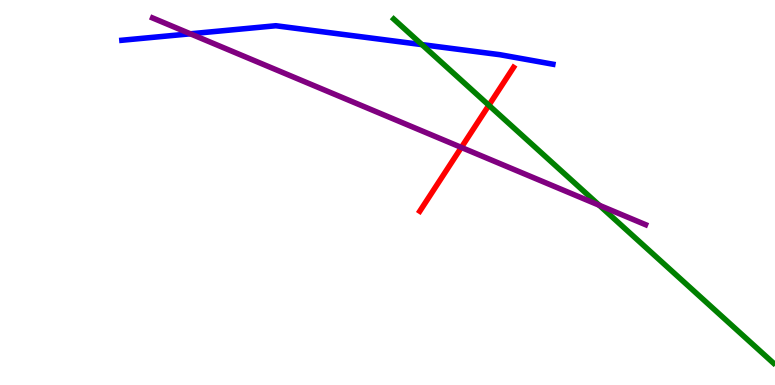[{'lines': ['blue', 'red'], 'intersections': []}, {'lines': ['green', 'red'], 'intersections': [{'x': 6.31, 'y': 7.27}]}, {'lines': ['purple', 'red'], 'intersections': [{'x': 5.95, 'y': 6.17}]}, {'lines': ['blue', 'green'], 'intersections': [{'x': 5.44, 'y': 8.84}]}, {'lines': ['blue', 'purple'], 'intersections': [{'x': 2.46, 'y': 9.12}]}, {'lines': ['green', 'purple'], 'intersections': [{'x': 7.73, 'y': 4.67}]}]